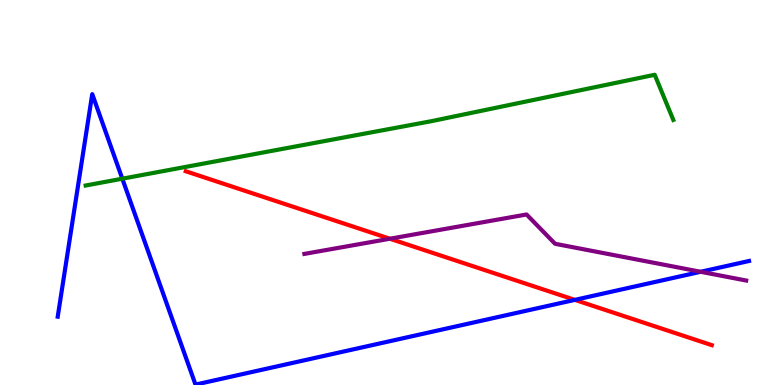[{'lines': ['blue', 'red'], 'intersections': [{'x': 7.42, 'y': 2.21}]}, {'lines': ['green', 'red'], 'intersections': []}, {'lines': ['purple', 'red'], 'intersections': [{'x': 5.03, 'y': 3.8}]}, {'lines': ['blue', 'green'], 'intersections': [{'x': 1.58, 'y': 5.36}]}, {'lines': ['blue', 'purple'], 'intersections': [{'x': 9.04, 'y': 2.94}]}, {'lines': ['green', 'purple'], 'intersections': []}]